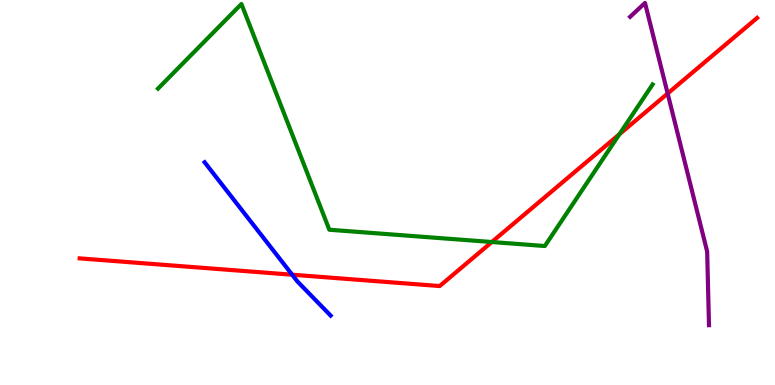[{'lines': ['blue', 'red'], 'intersections': [{'x': 3.77, 'y': 2.86}]}, {'lines': ['green', 'red'], 'intersections': [{'x': 6.35, 'y': 3.71}, {'x': 7.99, 'y': 6.51}]}, {'lines': ['purple', 'red'], 'intersections': [{'x': 8.61, 'y': 7.57}]}, {'lines': ['blue', 'green'], 'intersections': []}, {'lines': ['blue', 'purple'], 'intersections': []}, {'lines': ['green', 'purple'], 'intersections': []}]